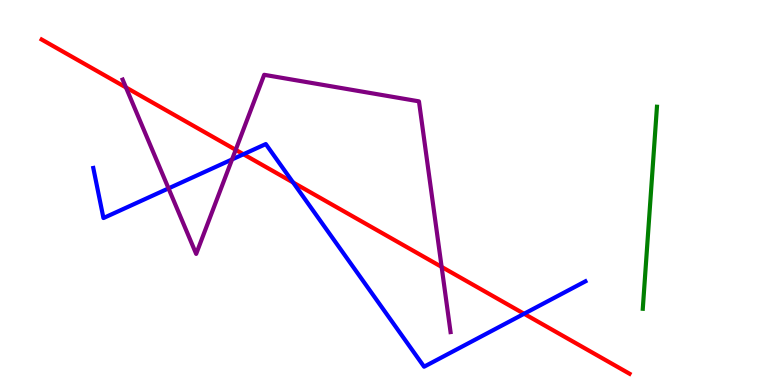[{'lines': ['blue', 'red'], 'intersections': [{'x': 3.14, 'y': 5.99}, {'x': 3.78, 'y': 5.26}, {'x': 6.76, 'y': 1.85}]}, {'lines': ['green', 'red'], 'intersections': []}, {'lines': ['purple', 'red'], 'intersections': [{'x': 1.63, 'y': 7.73}, {'x': 3.04, 'y': 6.11}, {'x': 5.7, 'y': 3.07}]}, {'lines': ['blue', 'green'], 'intersections': []}, {'lines': ['blue', 'purple'], 'intersections': [{'x': 2.17, 'y': 5.11}, {'x': 2.99, 'y': 5.86}]}, {'lines': ['green', 'purple'], 'intersections': []}]